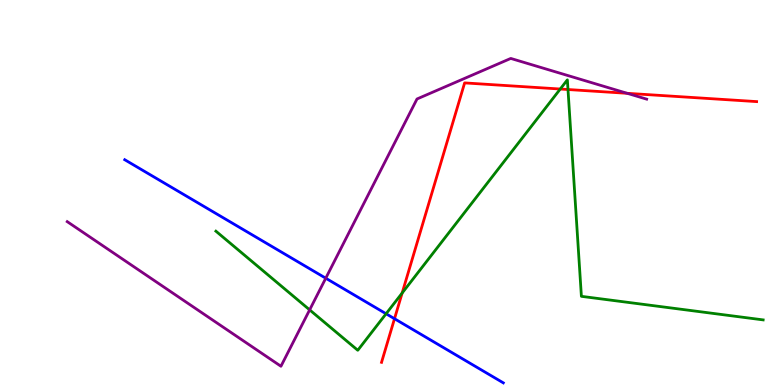[{'lines': ['blue', 'red'], 'intersections': [{'x': 5.09, 'y': 1.72}]}, {'lines': ['green', 'red'], 'intersections': [{'x': 5.19, 'y': 2.39}, {'x': 7.23, 'y': 7.69}, {'x': 7.33, 'y': 7.67}]}, {'lines': ['purple', 'red'], 'intersections': [{'x': 8.09, 'y': 7.58}]}, {'lines': ['blue', 'green'], 'intersections': [{'x': 4.98, 'y': 1.85}]}, {'lines': ['blue', 'purple'], 'intersections': [{'x': 4.2, 'y': 2.77}]}, {'lines': ['green', 'purple'], 'intersections': [{'x': 4.0, 'y': 1.95}]}]